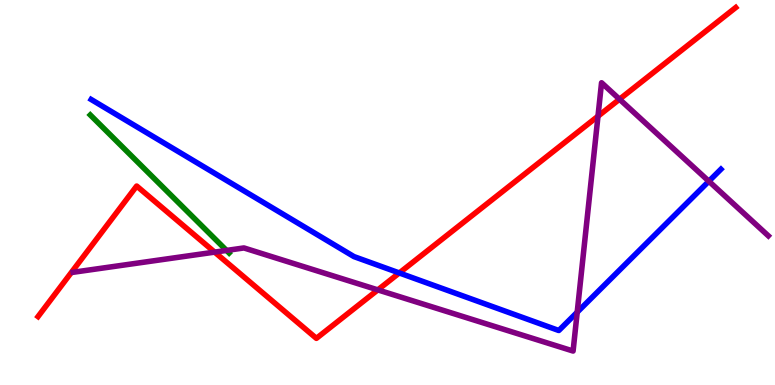[{'lines': ['blue', 'red'], 'intersections': [{'x': 5.15, 'y': 2.91}]}, {'lines': ['green', 'red'], 'intersections': []}, {'lines': ['purple', 'red'], 'intersections': [{'x': 2.77, 'y': 3.45}, {'x': 4.88, 'y': 2.47}, {'x': 7.72, 'y': 6.98}, {'x': 7.99, 'y': 7.42}]}, {'lines': ['blue', 'green'], 'intersections': []}, {'lines': ['blue', 'purple'], 'intersections': [{'x': 7.45, 'y': 1.89}, {'x': 9.15, 'y': 5.29}]}, {'lines': ['green', 'purple'], 'intersections': [{'x': 2.92, 'y': 3.5}]}]